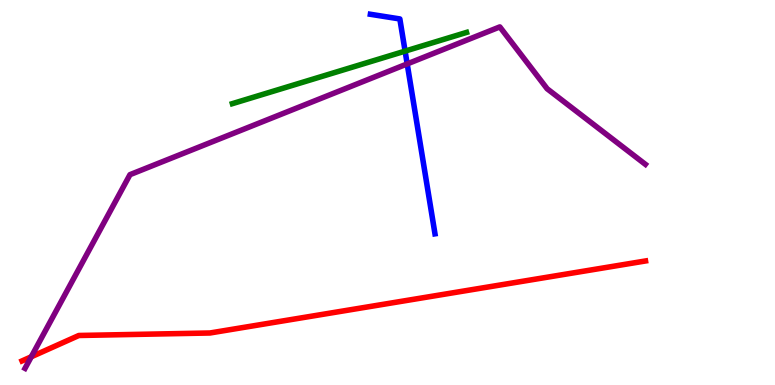[{'lines': ['blue', 'red'], 'intersections': []}, {'lines': ['green', 'red'], 'intersections': []}, {'lines': ['purple', 'red'], 'intersections': [{'x': 0.404, 'y': 0.733}]}, {'lines': ['blue', 'green'], 'intersections': [{'x': 5.23, 'y': 8.67}]}, {'lines': ['blue', 'purple'], 'intersections': [{'x': 5.25, 'y': 8.34}]}, {'lines': ['green', 'purple'], 'intersections': []}]